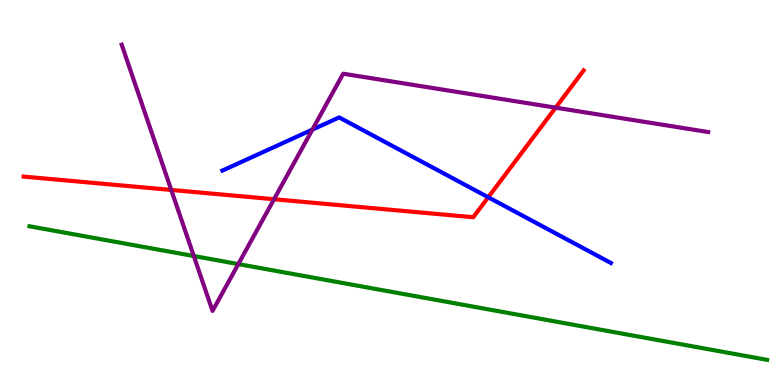[{'lines': ['blue', 'red'], 'intersections': [{'x': 6.3, 'y': 4.88}]}, {'lines': ['green', 'red'], 'intersections': []}, {'lines': ['purple', 'red'], 'intersections': [{'x': 2.21, 'y': 5.07}, {'x': 3.54, 'y': 4.83}, {'x': 7.17, 'y': 7.2}]}, {'lines': ['blue', 'green'], 'intersections': []}, {'lines': ['blue', 'purple'], 'intersections': [{'x': 4.03, 'y': 6.63}]}, {'lines': ['green', 'purple'], 'intersections': [{'x': 2.5, 'y': 3.35}, {'x': 3.08, 'y': 3.14}]}]